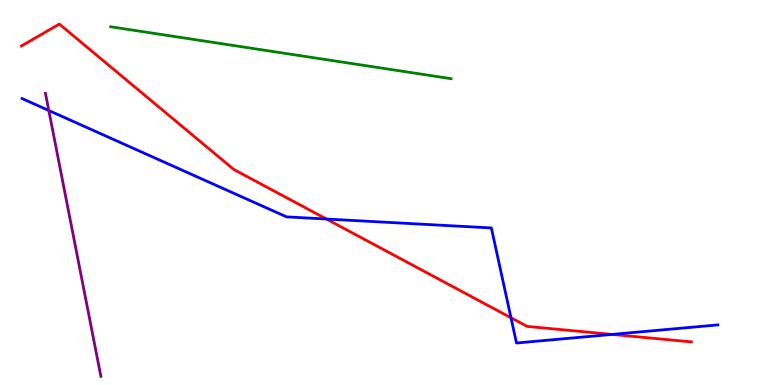[{'lines': ['blue', 'red'], 'intersections': [{'x': 4.21, 'y': 4.31}, {'x': 6.59, 'y': 1.75}, {'x': 7.9, 'y': 1.31}]}, {'lines': ['green', 'red'], 'intersections': []}, {'lines': ['purple', 'red'], 'intersections': []}, {'lines': ['blue', 'green'], 'intersections': []}, {'lines': ['blue', 'purple'], 'intersections': [{'x': 0.63, 'y': 7.13}]}, {'lines': ['green', 'purple'], 'intersections': []}]